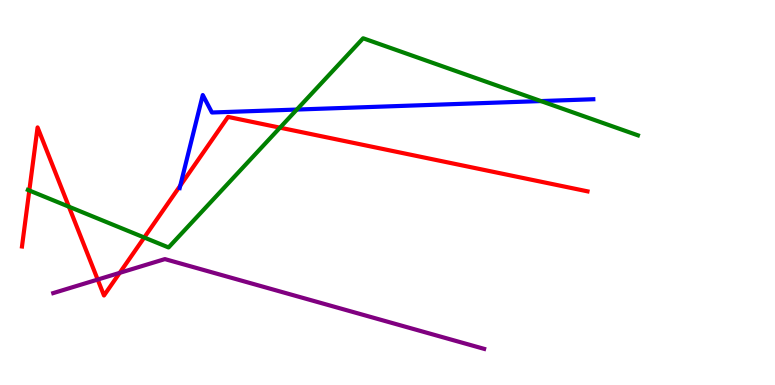[{'lines': ['blue', 'red'], 'intersections': [{'x': 2.33, 'y': 5.18}]}, {'lines': ['green', 'red'], 'intersections': [{'x': 0.378, 'y': 5.05}, {'x': 0.889, 'y': 4.63}, {'x': 1.86, 'y': 3.83}, {'x': 3.61, 'y': 6.68}]}, {'lines': ['purple', 'red'], 'intersections': [{'x': 1.26, 'y': 2.74}, {'x': 1.54, 'y': 2.91}]}, {'lines': ['blue', 'green'], 'intersections': [{'x': 3.83, 'y': 7.15}, {'x': 6.98, 'y': 7.37}]}, {'lines': ['blue', 'purple'], 'intersections': []}, {'lines': ['green', 'purple'], 'intersections': []}]